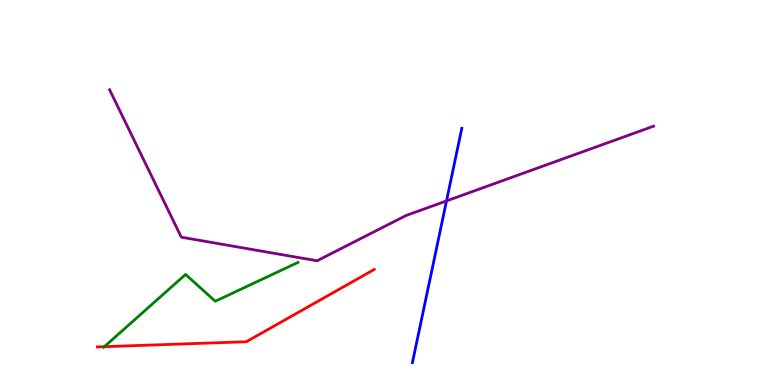[{'lines': ['blue', 'red'], 'intersections': []}, {'lines': ['green', 'red'], 'intersections': [{'x': 1.35, 'y': 0.995}]}, {'lines': ['purple', 'red'], 'intersections': []}, {'lines': ['blue', 'green'], 'intersections': []}, {'lines': ['blue', 'purple'], 'intersections': [{'x': 5.76, 'y': 4.78}]}, {'lines': ['green', 'purple'], 'intersections': []}]